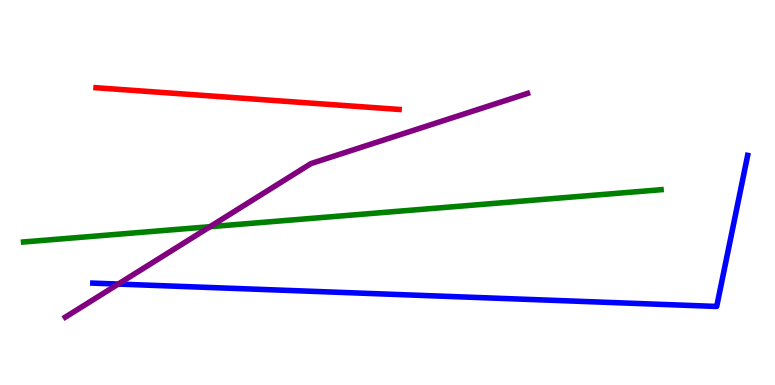[{'lines': ['blue', 'red'], 'intersections': []}, {'lines': ['green', 'red'], 'intersections': []}, {'lines': ['purple', 'red'], 'intersections': []}, {'lines': ['blue', 'green'], 'intersections': []}, {'lines': ['blue', 'purple'], 'intersections': [{'x': 1.53, 'y': 2.62}]}, {'lines': ['green', 'purple'], 'intersections': [{'x': 2.71, 'y': 4.11}]}]